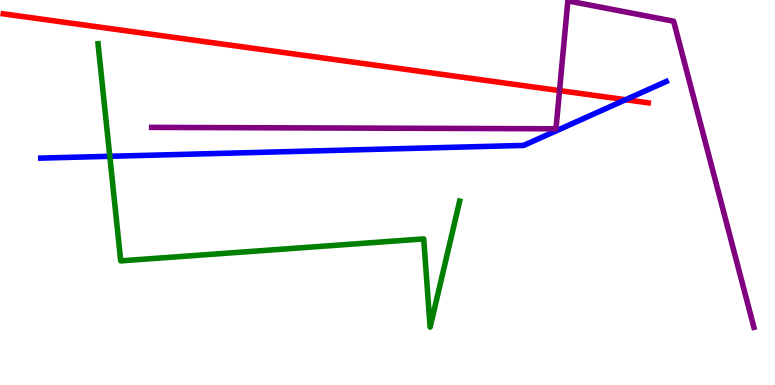[{'lines': ['blue', 'red'], 'intersections': [{'x': 8.07, 'y': 7.41}]}, {'lines': ['green', 'red'], 'intersections': []}, {'lines': ['purple', 'red'], 'intersections': [{'x': 7.22, 'y': 7.65}]}, {'lines': ['blue', 'green'], 'intersections': [{'x': 1.42, 'y': 5.94}]}, {'lines': ['blue', 'purple'], 'intersections': []}, {'lines': ['green', 'purple'], 'intersections': []}]